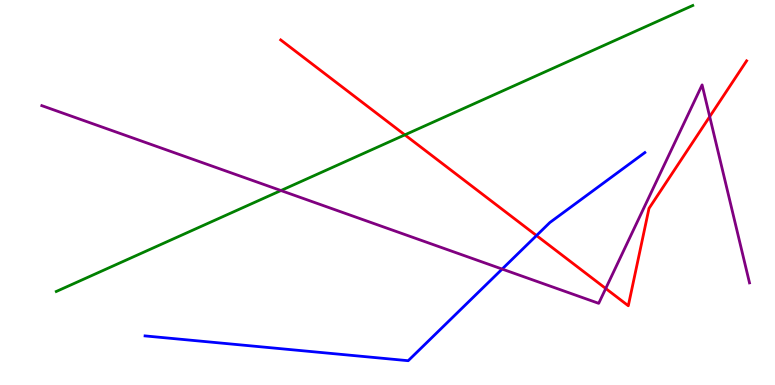[{'lines': ['blue', 'red'], 'intersections': [{'x': 6.92, 'y': 3.88}]}, {'lines': ['green', 'red'], 'intersections': [{'x': 5.22, 'y': 6.5}]}, {'lines': ['purple', 'red'], 'intersections': [{'x': 7.82, 'y': 2.51}, {'x': 9.16, 'y': 6.97}]}, {'lines': ['blue', 'green'], 'intersections': []}, {'lines': ['blue', 'purple'], 'intersections': [{'x': 6.48, 'y': 3.01}]}, {'lines': ['green', 'purple'], 'intersections': [{'x': 3.63, 'y': 5.05}]}]